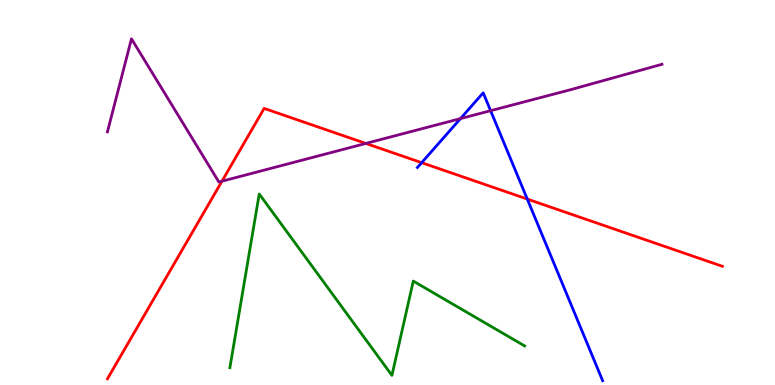[{'lines': ['blue', 'red'], 'intersections': [{'x': 5.44, 'y': 5.77}, {'x': 6.8, 'y': 4.83}]}, {'lines': ['green', 'red'], 'intersections': []}, {'lines': ['purple', 'red'], 'intersections': [{'x': 2.86, 'y': 5.29}, {'x': 4.72, 'y': 6.27}]}, {'lines': ['blue', 'green'], 'intersections': []}, {'lines': ['blue', 'purple'], 'intersections': [{'x': 5.94, 'y': 6.92}, {'x': 6.33, 'y': 7.12}]}, {'lines': ['green', 'purple'], 'intersections': []}]